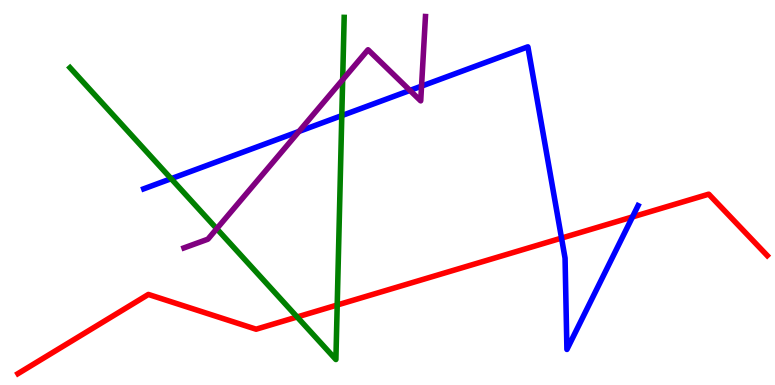[{'lines': ['blue', 'red'], 'intersections': [{'x': 7.25, 'y': 3.82}, {'x': 8.16, 'y': 4.37}]}, {'lines': ['green', 'red'], 'intersections': [{'x': 3.83, 'y': 1.77}, {'x': 4.35, 'y': 2.08}]}, {'lines': ['purple', 'red'], 'intersections': []}, {'lines': ['blue', 'green'], 'intersections': [{'x': 2.21, 'y': 5.36}, {'x': 4.41, 'y': 7.0}]}, {'lines': ['blue', 'purple'], 'intersections': [{'x': 3.86, 'y': 6.59}, {'x': 5.29, 'y': 7.65}, {'x': 5.44, 'y': 7.76}]}, {'lines': ['green', 'purple'], 'intersections': [{'x': 2.8, 'y': 4.06}, {'x': 4.42, 'y': 7.93}]}]